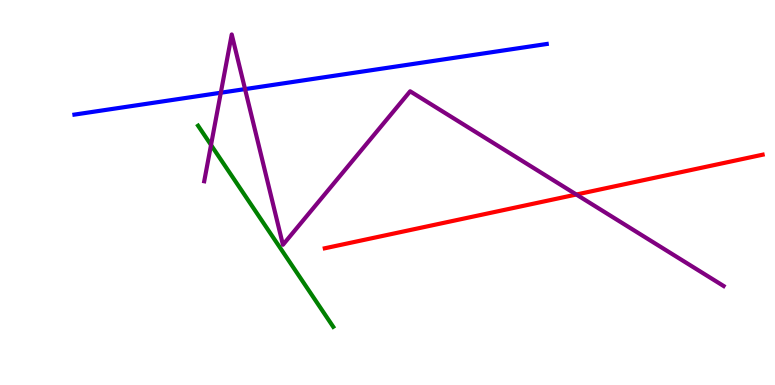[{'lines': ['blue', 'red'], 'intersections': []}, {'lines': ['green', 'red'], 'intersections': []}, {'lines': ['purple', 'red'], 'intersections': [{'x': 7.44, 'y': 4.95}]}, {'lines': ['blue', 'green'], 'intersections': []}, {'lines': ['blue', 'purple'], 'intersections': [{'x': 2.85, 'y': 7.59}, {'x': 3.16, 'y': 7.69}]}, {'lines': ['green', 'purple'], 'intersections': [{'x': 2.72, 'y': 6.23}]}]